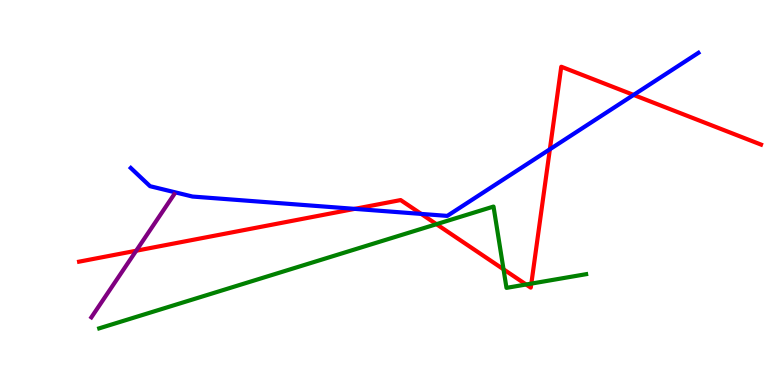[{'lines': ['blue', 'red'], 'intersections': [{'x': 4.58, 'y': 4.57}, {'x': 5.43, 'y': 4.44}, {'x': 7.1, 'y': 6.12}, {'x': 8.18, 'y': 7.53}]}, {'lines': ['green', 'red'], 'intersections': [{'x': 5.63, 'y': 4.18}, {'x': 6.5, 'y': 3.0}, {'x': 6.79, 'y': 2.61}, {'x': 6.86, 'y': 2.63}]}, {'lines': ['purple', 'red'], 'intersections': [{'x': 1.76, 'y': 3.49}]}, {'lines': ['blue', 'green'], 'intersections': []}, {'lines': ['blue', 'purple'], 'intersections': []}, {'lines': ['green', 'purple'], 'intersections': []}]